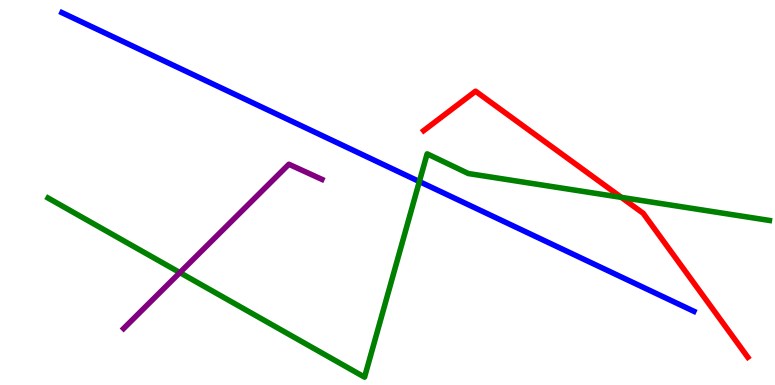[{'lines': ['blue', 'red'], 'intersections': []}, {'lines': ['green', 'red'], 'intersections': [{'x': 8.02, 'y': 4.87}]}, {'lines': ['purple', 'red'], 'intersections': []}, {'lines': ['blue', 'green'], 'intersections': [{'x': 5.41, 'y': 5.28}]}, {'lines': ['blue', 'purple'], 'intersections': []}, {'lines': ['green', 'purple'], 'intersections': [{'x': 2.32, 'y': 2.92}]}]